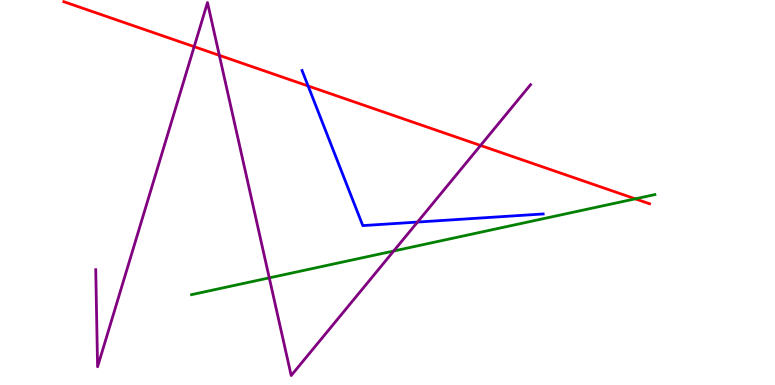[{'lines': ['blue', 'red'], 'intersections': [{'x': 3.98, 'y': 7.77}]}, {'lines': ['green', 'red'], 'intersections': [{'x': 8.2, 'y': 4.84}]}, {'lines': ['purple', 'red'], 'intersections': [{'x': 2.51, 'y': 8.79}, {'x': 2.83, 'y': 8.56}, {'x': 6.2, 'y': 6.22}]}, {'lines': ['blue', 'green'], 'intersections': []}, {'lines': ['blue', 'purple'], 'intersections': [{'x': 5.39, 'y': 4.23}]}, {'lines': ['green', 'purple'], 'intersections': [{'x': 3.47, 'y': 2.78}, {'x': 5.08, 'y': 3.48}]}]